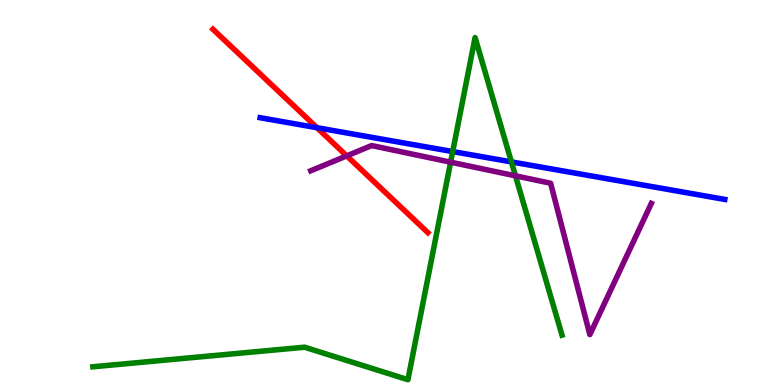[{'lines': ['blue', 'red'], 'intersections': [{'x': 4.09, 'y': 6.68}]}, {'lines': ['green', 'red'], 'intersections': []}, {'lines': ['purple', 'red'], 'intersections': [{'x': 4.47, 'y': 5.95}]}, {'lines': ['blue', 'green'], 'intersections': [{'x': 5.84, 'y': 6.06}, {'x': 6.6, 'y': 5.79}]}, {'lines': ['blue', 'purple'], 'intersections': []}, {'lines': ['green', 'purple'], 'intersections': [{'x': 5.81, 'y': 5.79}, {'x': 6.65, 'y': 5.43}]}]